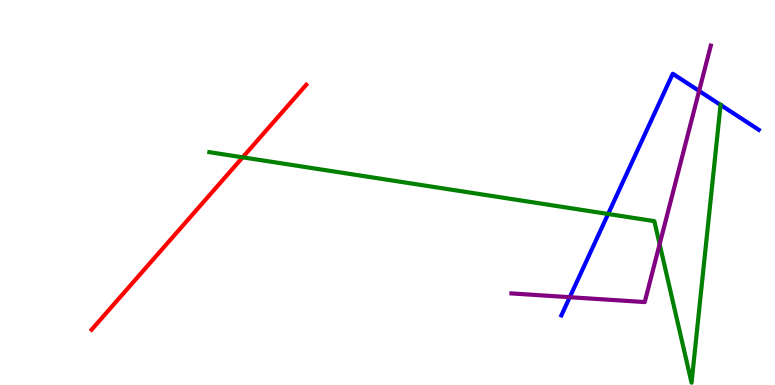[{'lines': ['blue', 'red'], 'intersections': []}, {'lines': ['green', 'red'], 'intersections': [{'x': 3.13, 'y': 5.91}]}, {'lines': ['purple', 'red'], 'intersections': []}, {'lines': ['blue', 'green'], 'intersections': [{'x': 7.85, 'y': 4.44}, {'x': 9.3, 'y': 7.28}]}, {'lines': ['blue', 'purple'], 'intersections': [{'x': 7.35, 'y': 2.28}, {'x': 9.02, 'y': 7.64}]}, {'lines': ['green', 'purple'], 'intersections': [{'x': 8.51, 'y': 3.66}]}]